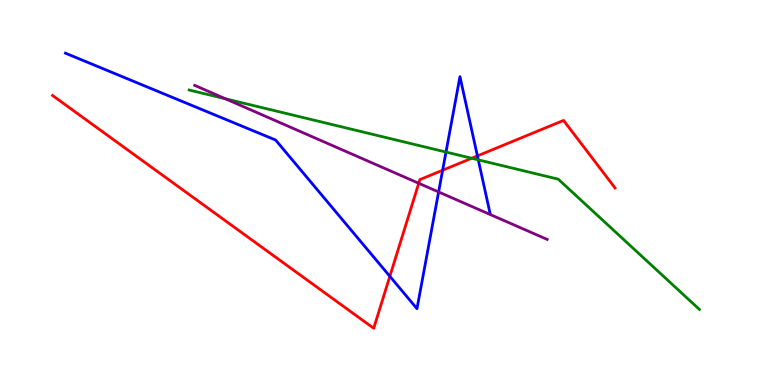[{'lines': ['blue', 'red'], 'intersections': [{'x': 5.03, 'y': 2.82}, {'x': 5.71, 'y': 5.58}, {'x': 6.16, 'y': 5.95}]}, {'lines': ['green', 'red'], 'intersections': [{'x': 6.09, 'y': 5.89}]}, {'lines': ['purple', 'red'], 'intersections': [{'x': 5.4, 'y': 5.24}]}, {'lines': ['blue', 'green'], 'intersections': [{'x': 5.75, 'y': 6.05}, {'x': 6.17, 'y': 5.85}]}, {'lines': ['blue', 'purple'], 'intersections': [{'x': 5.66, 'y': 5.01}]}, {'lines': ['green', 'purple'], 'intersections': [{'x': 2.91, 'y': 7.43}]}]